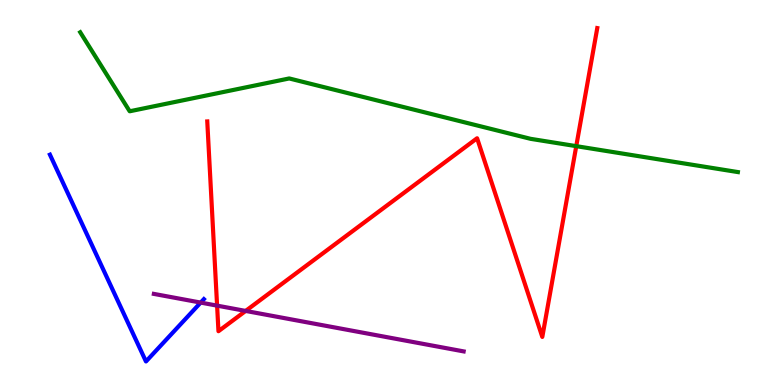[{'lines': ['blue', 'red'], 'intersections': []}, {'lines': ['green', 'red'], 'intersections': [{'x': 7.44, 'y': 6.2}]}, {'lines': ['purple', 'red'], 'intersections': [{'x': 2.8, 'y': 2.06}, {'x': 3.17, 'y': 1.92}]}, {'lines': ['blue', 'green'], 'intersections': []}, {'lines': ['blue', 'purple'], 'intersections': [{'x': 2.59, 'y': 2.14}]}, {'lines': ['green', 'purple'], 'intersections': []}]